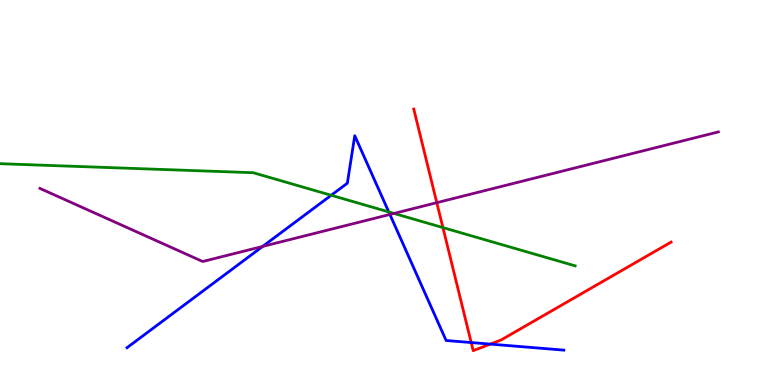[{'lines': ['blue', 'red'], 'intersections': [{'x': 6.08, 'y': 1.1}, {'x': 6.33, 'y': 1.06}]}, {'lines': ['green', 'red'], 'intersections': [{'x': 5.72, 'y': 4.09}]}, {'lines': ['purple', 'red'], 'intersections': [{'x': 5.64, 'y': 4.74}]}, {'lines': ['blue', 'green'], 'intersections': [{'x': 4.27, 'y': 4.93}, {'x': 5.02, 'y': 4.5}]}, {'lines': ['blue', 'purple'], 'intersections': [{'x': 3.39, 'y': 3.6}, {'x': 5.03, 'y': 4.43}]}, {'lines': ['green', 'purple'], 'intersections': [{'x': 5.08, 'y': 4.46}]}]